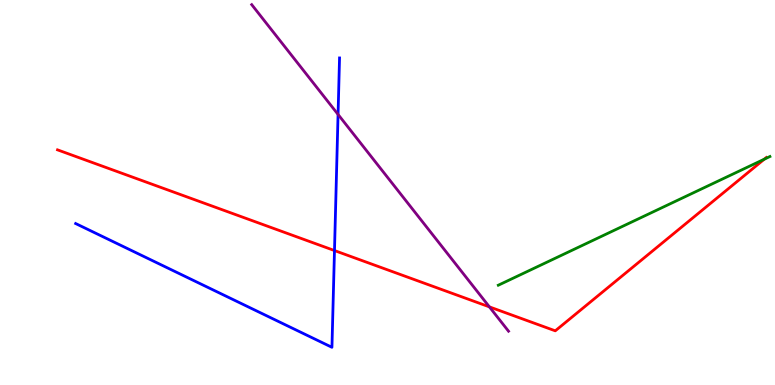[{'lines': ['blue', 'red'], 'intersections': [{'x': 4.32, 'y': 3.49}]}, {'lines': ['green', 'red'], 'intersections': [{'x': 9.86, 'y': 5.87}]}, {'lines': ['purple', 'red'], 'intersections': [{'x': 6.31, 'y': 2.03}]}, {'lines': ['blue', 'green'], 'intersections': []}, {'lines': ['blue', 'purple'], 'intersections': [{'x': 4.36, 'y': 7.03}]}, {'lines': ['green', 'purple'], 'intersections': []}]